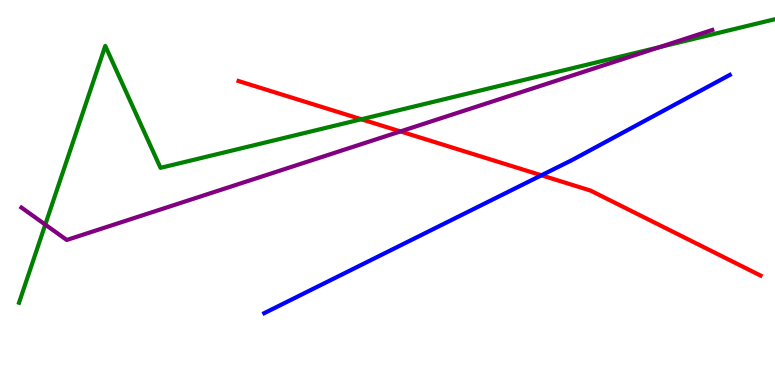[{'lines': ['blue', 'red'], 'intersections': [{'x': 6.99, 'y': 5.45}]}, {'lines': ['green', 'red'], 'intersections': [{'x': 4.66, 'y': 6.9}]}, {'lines': ['purple', 'red'], 'intersections': [{'x': 5.17, 'y': 6.59}]}, {'lines': ['blue', 'green'], 'intersections': []}, {'lines': ['blue', 'purple'], 'intersections': []}, {'lines': ['green', 'purple'], 'intersections': [{'x': 0.584, 'y': 4.17}, {'x': 8.51, 'y': 8.78}]}]